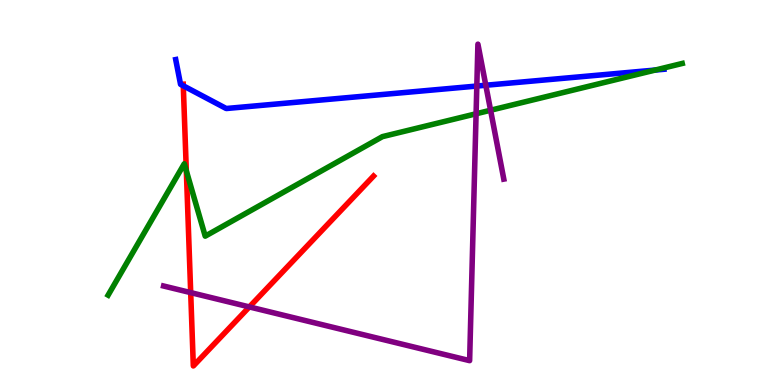[{'lines': ['blue', 'red'], 'intersections': [{'x': 2.36, 'y': 7.77}]}, {'lines': ['green', 'red'], 'intersections': [{'x': 2.4, 'y': 5.56}]}, {'lines': ['purple', 'red'], 'intersections': [{'x': 2.46, 'y': 2.4}, {'x': 3.22, 'y': 2.03}]}, {'lines': ['blue', 'green'], 'intersections': [{'x': 8.45, 'y': 8.18}]}, {'lines': ['blue', 'purple'], 'intersections': [{'x': 6.15, 'y': 7.76}, {'x': 6.27, 'y': 7.79}]}, {'lines': ['green', 'purple'], 'intersections': [{'x': 6.14, 'y': 7.04}, {'x': 6.33, 'y': 7.14}]}]